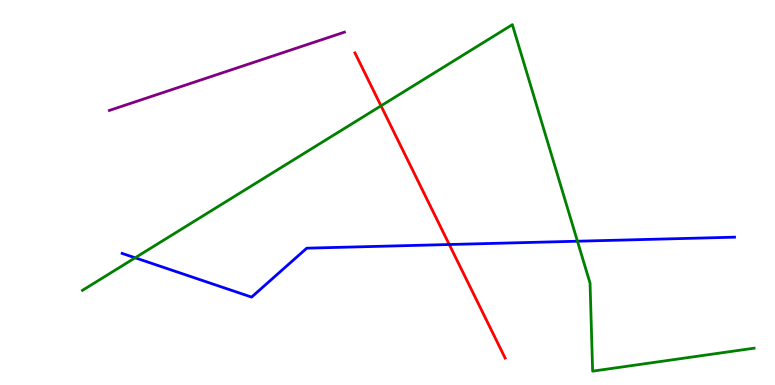[{'lines': ['blue', 'red'], 'intersections': [{'x': 5.8, 'y': 3.65}]}, {'lines': ['green', 'red'], 'intersections': [{'x': 4.92, 'y': 7.25}]}, {'lines': ['purple', 'red'], 'intersections': []}, {'lines': ['blue', 'green'], 'intersections': [{'x': 1.74, 'y': 3.3}, {'x': 7.45, 'y': 3.73}]}, {'lines': ['blue', 'purple'], 'intersections': []}, {'lines': ['green', 'purple'], 'intersections': []}]